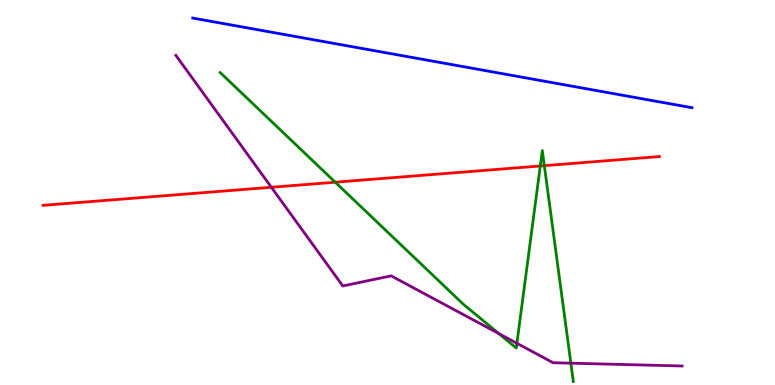[{'lines': ['blue', 'red'], 'intersections': []}, {'lines': ['green', 'red'], 'intersections': [{'x': 4.33, 'y': 5.27}, {'x': 6.97, 'y': 5.69}, {'x': 7.02, 'y': 5.7}]}, {'lines': ['purple', 'red'], 'intersections': [{'x': 3.5, 'y': 5.14}]}, {'lines': ['blue', 'green'], 'intersections': []}, {'lines': ['blue', 'purple'], 'intersections': []}, {'lines': ['green', 'purple'], 'intersections': [{'x': 6.44, 'y': 1.33}, {'x': 6.67, 'y': 1.08}, {'x': 7.37, 'y': 0.567}]}]